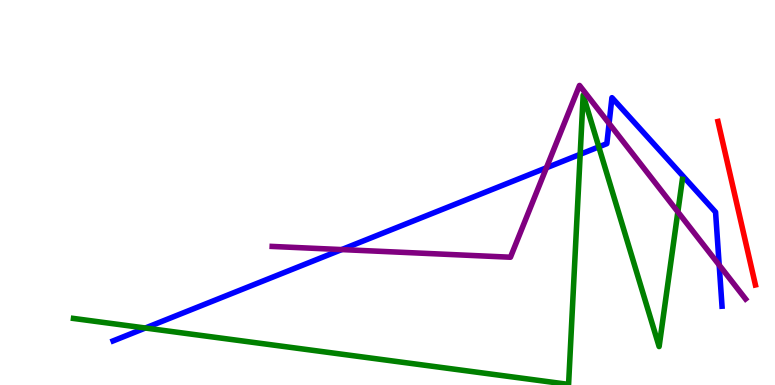[{'lines': ['blue', 'red'], 'intersections': []}, {'lines': ['green', 'red'], 'intersections': []}, {'lines': ['purple', 'red'], 'intersections': []}, {'lines': ['blue', 'green'], 'intersections': [{'x': 1.88, 'y': 1.48}, {'x': 7.49, 'y': 5.99}, {'x': 7.73, 'y': 6.19}]}, {'lines': ['blue', 'purple'], 'intersections': [{'x': 4.41, 'y': 3.52}, {'x': 7.05, 'y': 5.64}, {'x': 7.86, 'y': 6.79}, {'x': 9.28, 'y': 3.12}]}, {'lines': ['green', 'purple'], 'intersections': [{'x': 8.75, 'y': 4.5}]}]